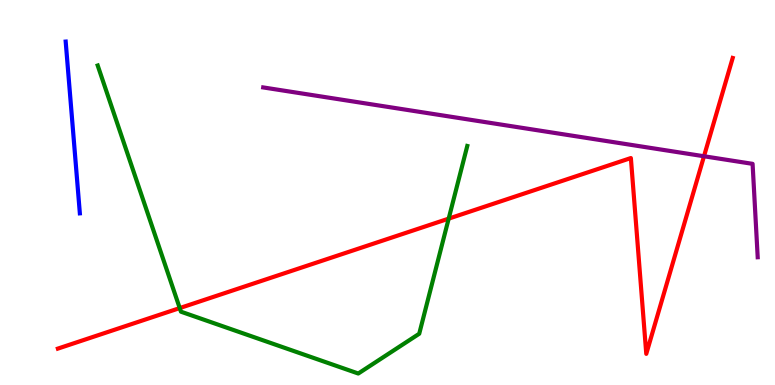[{'lines': ['blue', 'red'], 'intersections': []}, {'lines': ['green', 'red'], 'intersections': [{'x': 2.32, 'y': 2.0}, {'x': 5.79, 'y': 4.32}]}, {'lines': ['purple', 'red'], 'intersections': [{'x': 9.08, 'y': 5.94}]}, {'lines': ['blue', 'green'], 'intersections': []}, {'lines': ['blue', 'purple'], 'intersections': []}, {'lines': ['green', 'purple'], 'intersections': []}]